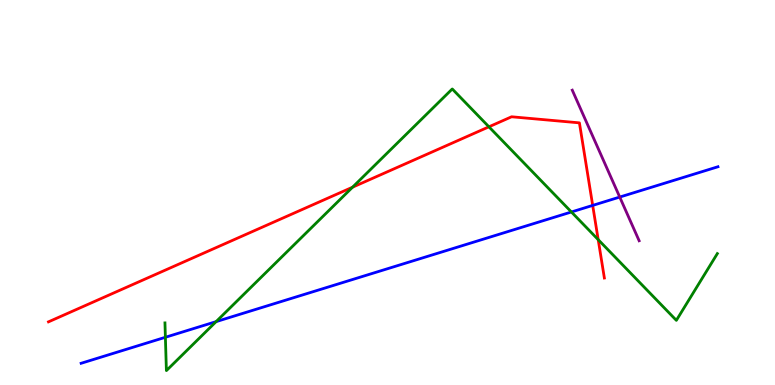[{'lines': ['blue', 'red'], 'intersections': [{'x': 7.65, 'y': 4.66}]}, {'lines': ['green', 'red'], 'intersections': [{'x': 4.55, 'y': 5.14}, {'x': 6.31, 'y': 6.71}, {'x': 7.72, 'y': 3.78}]}, {'lines': ['purple', 'red'], 'intersections': []}, {'lines': ['blue', 'green'], 'intersections': [{'x': 2.13, 'y': 1.24}, {'x': 2.79, 'y': 1.65}, {'x': 7.37, 'y': 4.49}]}, {'lines': ['blue', 'purple'], 'intersections': [{'x': 8.0, 'y': 4.88}]}, {'lines': ['green', 'purple'], 'intersections': []}]